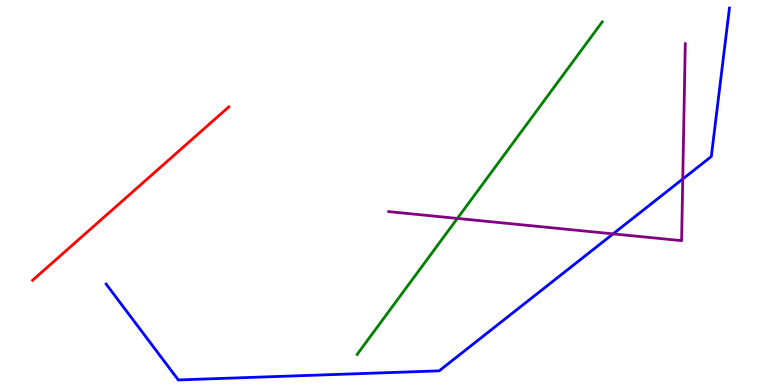[{'lines': ['blue', 'red'], 'intersections': []}, {'lines': ['green', 'red'], 'intersections': []}, {'lines': ['purple', 'red'], 'intersections': []}, {'lines': ['blue', 'green'], 'intersections': []}, {'lines': ['blue', 'purple'], 'intersections': [{'x': 7.91, 'y': 3.93}, {'x': 8.81, 'y': 5.35}]}, {'lines': ['green', 'purple'], 'intersections': [{'x': 5.9, 'y': 4.33}]}]